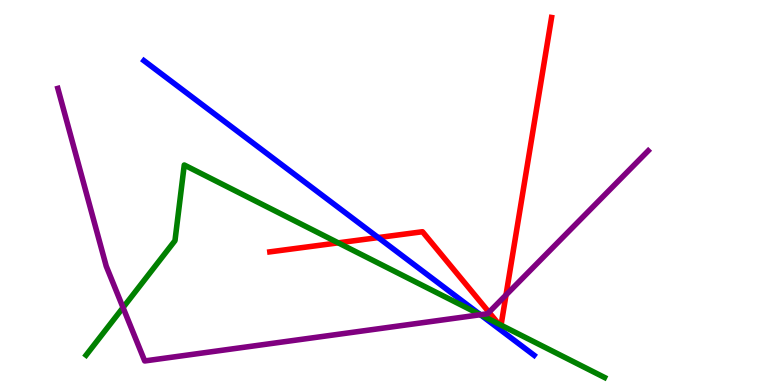[{'lines': ['blue', 'red'], 'intersections': [{'x': 4.88, 'y': 3.83}]}, {'lines': ['green', 'red'], 'intersections': [{'x': 4.36, 'y': 3.69}, {'x': 6.43, 'y': 1.59}, {'x': 6.47, 'y': 1.55}]}, {'lines': ['purple', 'red'], 'intersections': [{'x': 6.31, 'y': 1.89}, {'x': 6.53, 'y': 2.34}]}, {'lines': ['blue', 'green'], 'intersections': [{'x': 6.2, 'y': 1.83}]}, {'lines': ['blue', 'purple'], 'intersections': [{'x': 6.2, 'y': 1.83}]}, {'lines': ['green', 'purple'], 'intersections': [{'x': 1.59, 'y': 2.01}, {'x': 6.2, 'y': 1.83}]}]